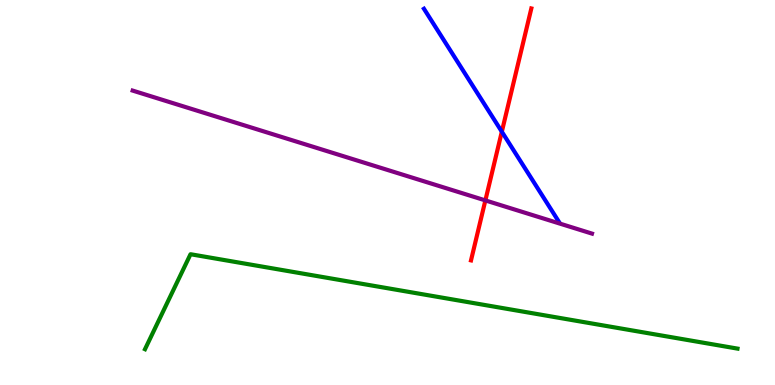[{'lines': ['blue', 'red'], 'intersections': [{'x': 6.48, 'y': 6.58}]}, {'lines': ['green', 'red'], 'intersections': []}, {'lines': ['purple', 'red'], 'intersections': [{'x': 6.26, 'y': 4.79}]}, {'lines': ['blue', 'green'], 'intersections': []}, {'lines': ['blue', 'purple'], 'intersections': []}, {'lines': ['green', 'purple'], 'intersections': []}]